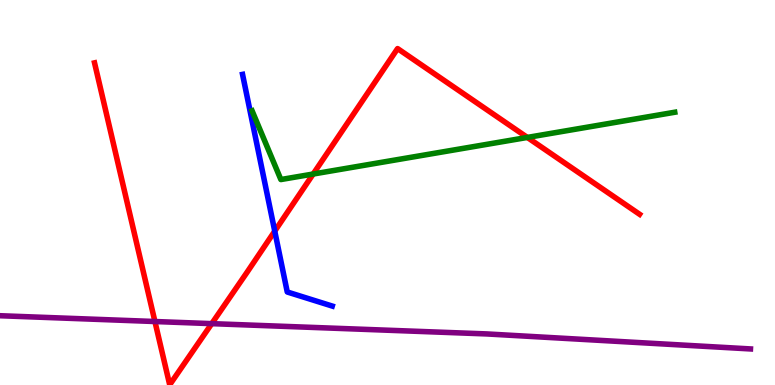[{'lines': ['blue', 'red'], 'intersections': [{'x': 3.55, 'y': 4.0}]}, {'lines': ['green', 'red'], 'intersections': [{'x': 4.04, 'y': 5.48}, {'x': 6.8, 'y': 6.43}]}, {'lines': ['purple', 'red'], 'intersections': [{'x': 2.0, 'y': 1.65}, {'x': 2.73, 'y': 1.59}]}, {'lines': ['blue', 'green'], 'intersections': []}, {'lines': ['blue', 'purple'], 'intersections': []}, {'lines': ['green', 'purple'], 'intersections': []}]